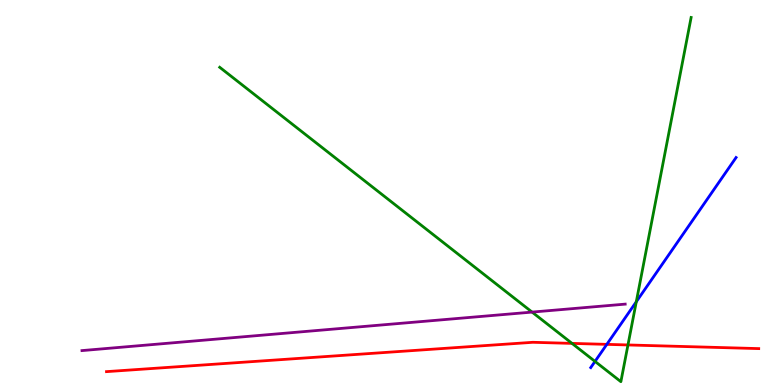[{'lines': ['blue', 'red'], 'intersections': [{'x': 7.83, 'y': 1.06}]}, {'lines': ['green', 'red'], 'intersections': [{'x': 7.38, 'y': 1.08}, {'x': 8.1, 'y': 1.04}]}, {'lines': ['purple', 'red'], 'intersections': []}, {'lines': ['blue', 'green'], 'intersections': [{'x': 7.68, 'y': 0.613}, {'x': 8.21, 'y': 2.16}]}, {'lines': ['blue', 'purple'], 'intersections': []}, {'lines': ['green', 'purple'], 'intersections': [{'x': 6.87, 'y': 1.89}]}]